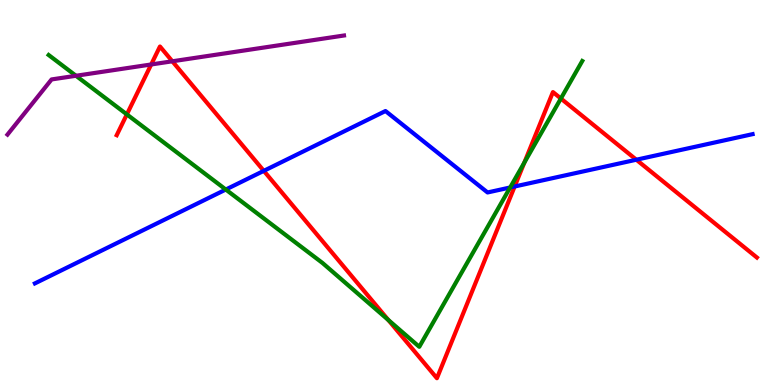[{'lines': ['blue', 'red'], 'intersections': [{'x': 3.4, 'y': 5.56}, {'x': 6.64, 'y': 5.16}, {'x': 8.21, 'y': 5.85}]}, {'lines': ['green', 'red'], 'intersections': [{'x': 1.64, 'y': 7.03}, {'x': 5.01, 'y': 1.69}, {'x': 6.77, 'y': 5.78}, {'x': 7.24, 'y': 7.44}]}, {'lines': ['purple', 'red'], 'intersections': [{'x': 1.95, 'y': 8.33}, {'x': 2.22, 'y': 8.41}]}, {'lines': ['blue', 'green'], 'intersections': [{'x': 2.91, 'y': 5.08}, {'x': 6.58, 'y': 5.13}]}, {'lines': ['blue', 'purple'], 'intersections': []}, {'lines': ['green', 'purple'], 'intersections': [{'x': 0.98, 'y': 8.03}]}]